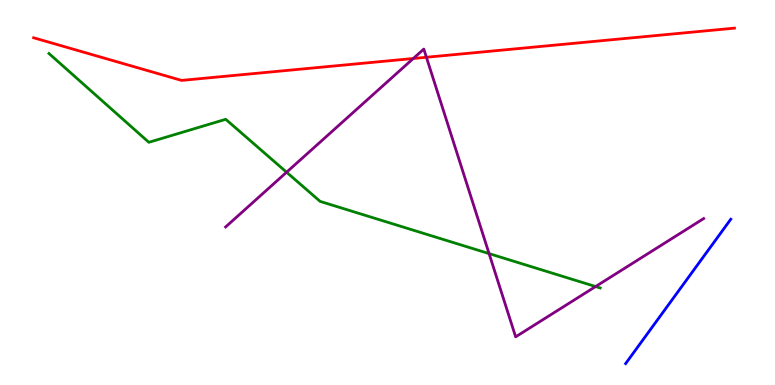[{'lines': ['blue', 'red'], 'intersections': []}, {'lines': ['green', 'red'], 'intersections': []}, {'lines': ['purple', 'red'], 'intersections': [{'x': 5.33, 'y': 8.48}, {'x': 5.5, 'y': 8.51}]}, {'lines': ['blue', 'green'], 'intersections': []}, {'lines': ['blue', 'purple'], 'intersections': []}, {'lines': ['green', 'purple'], 'intersections': [{'x': 3.7, 'y': 5.53}, {'x': 6.31, 'y': 3.41}, {'x': 7.69, 'y': 2.56}]}]